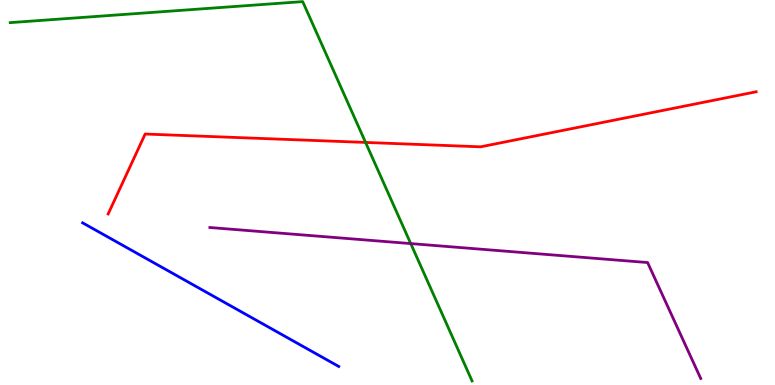[{'lines': ['blue', 'red'], 'intersections': []}, {'lines': ['green', 'red'], 'intersections': [{'x': 4.72, 'y': 6.3}]}, {'lines': ['purple', 'red'], 'intersections': []}, {'lines': ['blue', 'green'], 'intersections': []}, {'lines': ['blue', 'purple'], 'intersections': []}, {'lines': ['green', 'purple'], 'intersections': [{'x': 5.3, 'y': 3.67}]}]